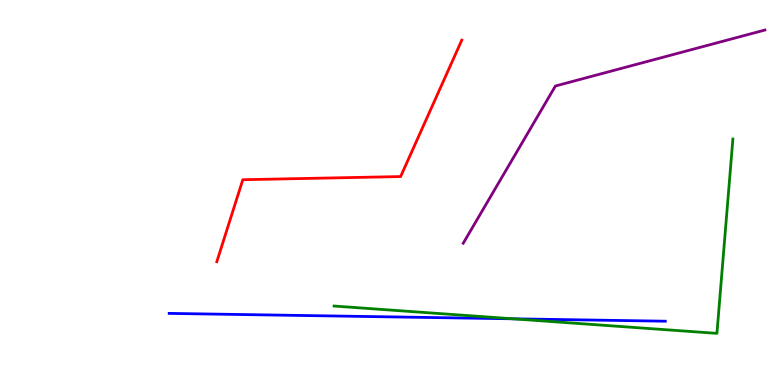[{'lines': ['blue', 'red'], 'intersections': []}, {'lines': ['green', 'red'], 'intersections': []}, {'lines': ['purple', 'red'], 'intersections': []}, {'lines': ['blue', 'green'], 'intersections': [{'x': 6.62, 'y': 1.72}]}, {'lines': ['blue', 'purple'], 'intersections': []}, {'lines': ['green', 'purple'], 'intersections': []}]